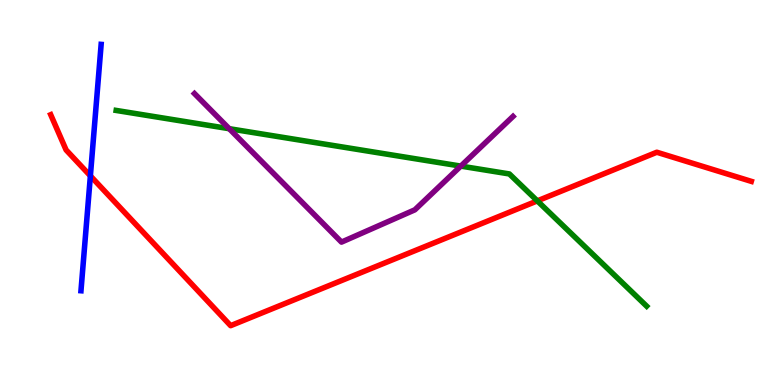[{'lines': ['blue', 'red'], 'intersections': [{'x': 1.17, 'y': 5.43}]}, {'lines': ['green', 'red'], 'intersections': [{'x': 6.93, 'y': 4.78}]}, {'lines': ['purple', 'red'], 'intersections': []}, {'lines': ['blue', 'green'], 'intersections': []}, {'lines': ['blue', 'purple'], 'intersections': []}, {'lines': ['green', 'purple'], 'intersections': [{'x': 2.96, 'y': 6.66}, {'x': 5.95, 'y': 5.69}]}]